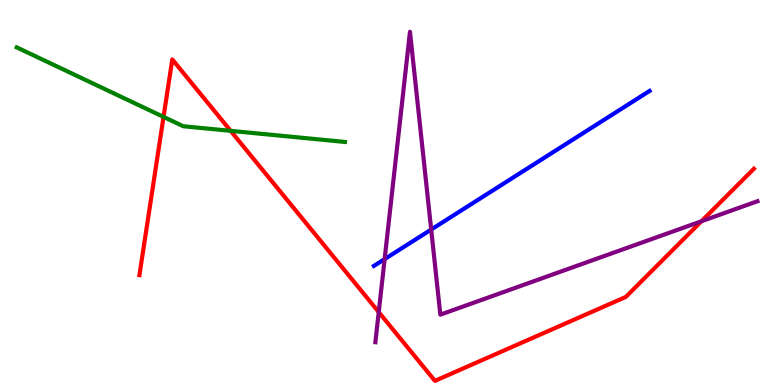[{'lines': ['blue', 'red'], 'intersections': []}, {'lines': ['green', 'red'], 'intersections': [{'x': 2.11, 'y': 6.96}, {'x': 2.98, 'y': 6.6}]}, {'lines': ['purple', 'red'], 'intersections': [{'x': 4.89, 'y': 1.89}, {'x': 9.05, 'y': 4.25}]}, {'lines': ['blue', 'green'], 'intersections': []}, {'lines': ['blue', 'purple'], 'intersections': [{'x': 4.96, 'y': 3.27}, {'x': 5.56, 'y': 4.04}]}, {'lines': ['green', 'purple'], 'intersections': []}]